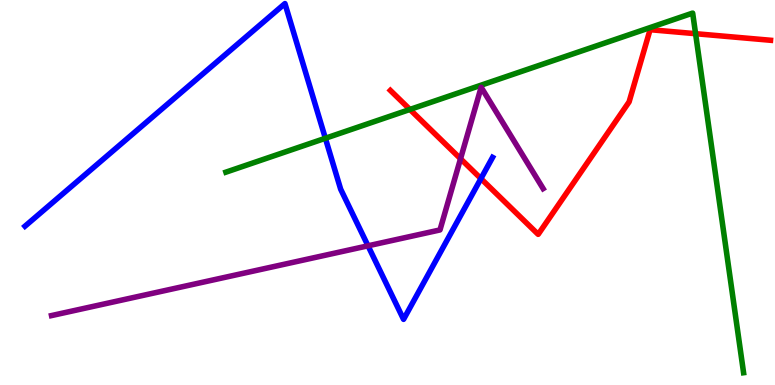[{'lines': ['blue', 'red'], 'intersections': [{'x': 6.21, 'y': 5.36}]}, {'lines': ['green', 'red'], 'intersections': [{'x': 5.29, 'y': 7.16}, {'x': 8.98, 'y': 9.12}]}, {'lines': ['purple', 'red'], 'intersections': [{'x': 5.94, 'y': 5.88}]}, {'lines': ['blue', 'green'], 'intersections': [{'x': 4.2, 'y': 6.41}]}, {'lines': ['blue', 'purple'], 'intersections': [{'x': 4.75, 'y': 3.62}]}, {'lines': ['green', 'purple'], 'intersections': []}]